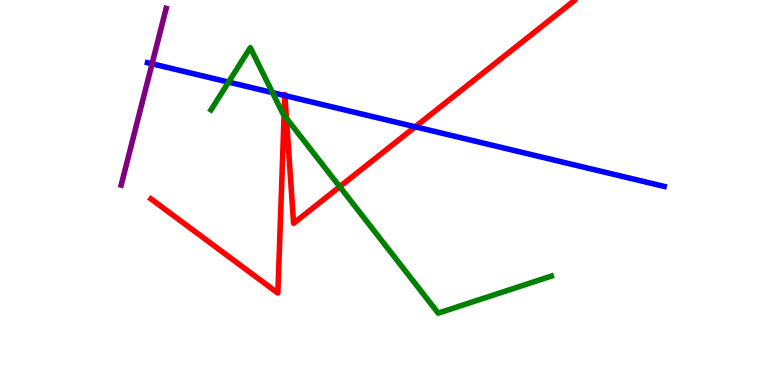[{'lines': ['blue', 'red'], 'intersections': [{'x': 3.67, 'y': 7.52}, {'x': 3.68, 'y': 7.52}, {'x': 5.36, 'y': 6.71}]}, {'lines': ['green', 'red'], 'intersections': [{'x': 3.67, 'y': 7.01}, {'x': 3.7, 'y': 6.93}, {'x': 4.38, 'y': 5.15}]}, {'lines': ['purple', 'red'], 'intersections': []}, {'lines': ['blue', 'green'], 'intersections': [{'x': 2.95, 'y': 7.87}, {'x': 3.52, 'y': 7.59}]}, {'lines': ['blue', 'purple'], 'intersections': [{'x': 1.96, 'y': 8.34}]}, {'lines': ['green', 'purple'], 'intersections': []}]